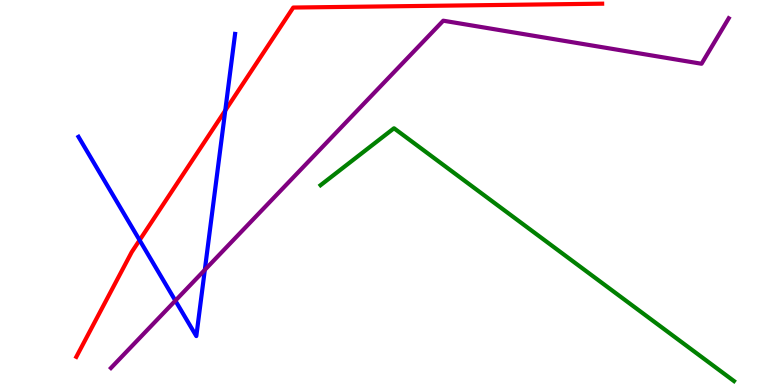[{'lines': ['blue', 'red'], 'intersections': [{'x': 1.8, 'y': 3.76}, {'x': 2.91, 'y': 7.13}]}, {'lines': ['green', 'red'], 'intersections': []}, {'lines': ['purple', 'red'], 'intersections': []}, {'lines': ['blue', 'green'], 'intersections': []}, {'lines': ['blue', 'purple'], 'intersections': [{'x': 2.26, 'y': 2.19}, {'x': 2.64, 'y': 2.99}]}, {'lines': ['green', 'purple'], 'intersections': []}]